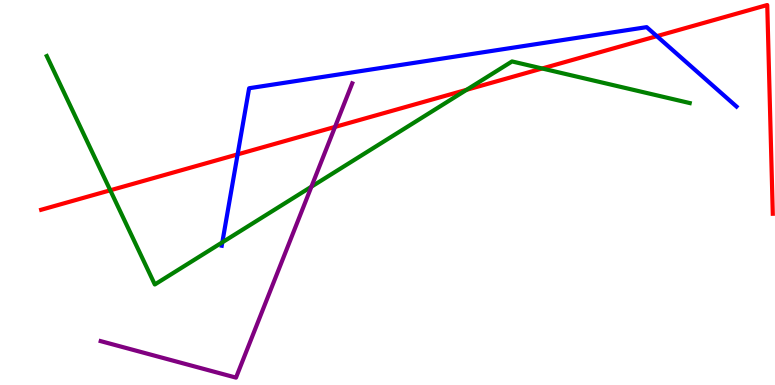[{'lines': ['blue', 'red'], 'intersections': [{'x': 3.07, 'y': 5.99}, {'x': 8.48, 'y': 9.06}]}, {'lines': ['green', 'red'], 'intersections': [{'x': 1.42, 'y': 5.06}, {'x': 6.02, 'y': 7.67}, {'x': 7.0, 'y': 8.22}]}, {'lines': ['purple', 'red'], 'intersections': [{'x': 4.32, 'y': 6.7}]}, {'lines': ['blue', 'green'], 'intersections': [{'x': 2.87, 'y': 3.71}]}, {'lines': ['blue', 'purple'], 'intersections': []}, {'lines': ['green', 'purple'], 'intersections': [{'x': 4.02, 'y': 5.15}]}]